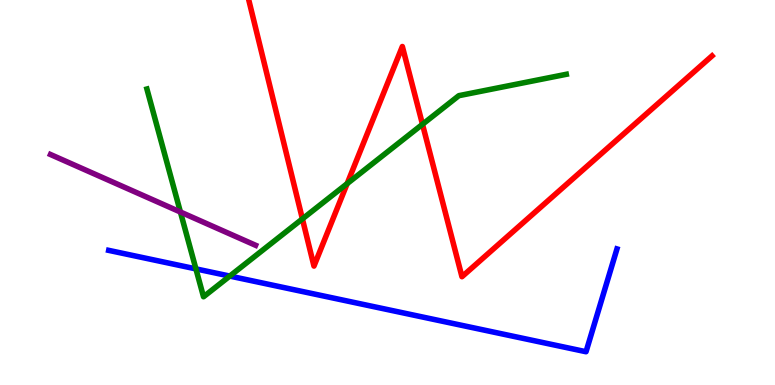[{'lines': ['blue', 'red'], 'intersections': []}, {'lines': ['green', 'red'], 'intersections': [{'x': 3.9, 'y': 4.31}, {'x': 4.48, 'y': 5.23}, {'x': 5.45, 'y': 6.77}]}, {'lines': ['purple', 'red'], 'intersections': []}, {'lines': ['blue', 'green'], 'intersections': [{'x': 2.53, 'y': 3.02}, {'x': 2.96, 'y': 2.83}]}, {'lines': ['blue', 'purple'], 'intersections': []}, {'lines': ['green', 'purple'], 'intersections': [{'x': 2.33, 'y': 4.49}]}]